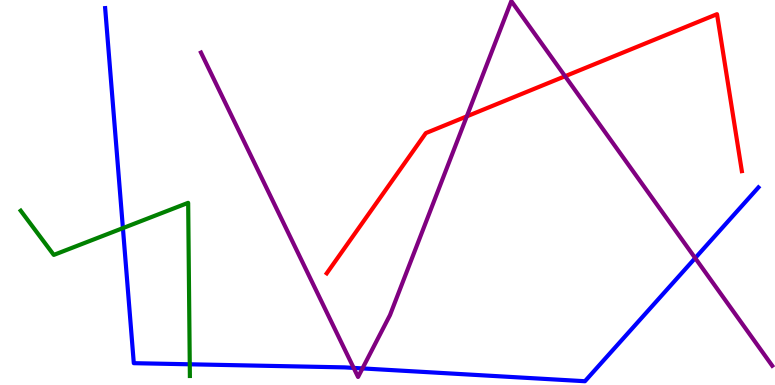[{'lines': ['blue', 'red'], 'intersections': []}, {'lines': ['green', 'red'], 'intersections': []}, {'lines': ['purple', 'red'], 'intersections': [{'x': 6.02, 'y': 6.98}, {'x': 7.29, 'y': 8.02}]}, {'lines': ['blue', 'green'], 'intersections': [{'x': 1.59, 'y': 4.07}, {'x': 2.45, 'y': 0.538}]}, {'lines': ['blue', 'purple'], 'intersections': [{'x': 4.56, 'y': 0.444}, {'x': 4.68, 'y': 0.431}, {'x': 8.97, 'y': 3.3}]}, {'lines': ['green', 'purple'], 'intersections': []}]